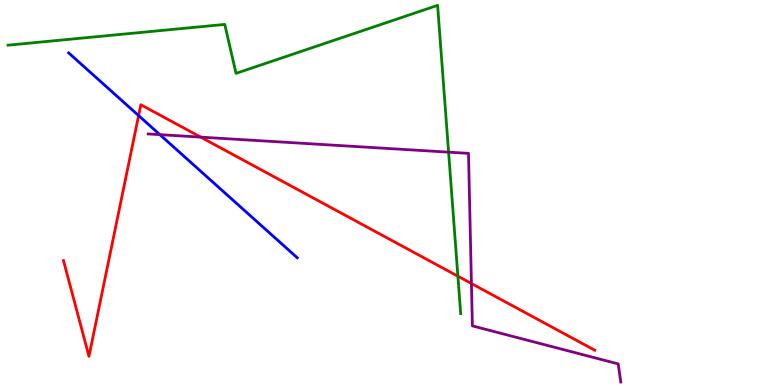[{'lines': ['blue', 'red'], 'intersections': [{'x': 1.79, 'y': 7.0}]}, {'lines': ['green', 'red'], 'intersections': [{'x': 5.91, 'y': 2.83}]}, {'lines': ['purple', 'red'], 'intersections': [{'x': 2.59, 'y': 6.44}, {'x': 6.08, 'y': 2.64}]}, {'lines': ['blue', 'green'], 'intersections': []}, {'lines': ['blue', 'purple'], 'intersections': [{'x': 2.06, 'y': 6.5}]}, {'lines': ['green', 'purple'], 'intersections': [{'x': 5.79, 'y': 6.05}]}]